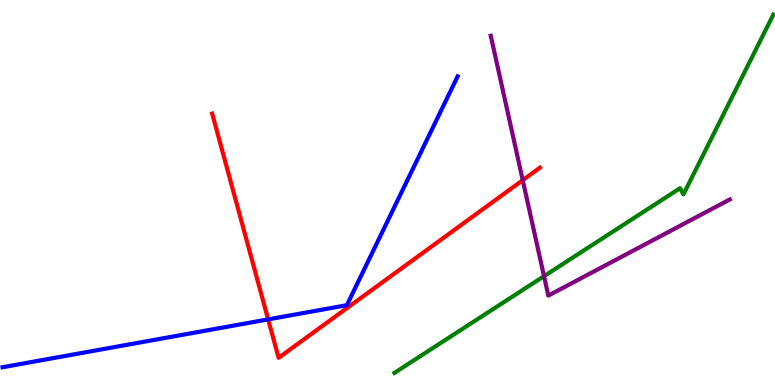[{'lines': ['blue', 'red'], 'intersections': [{'x': 3.46, 'y': 1.7}]}, {'lines': ['green', 'red'], 'intersections': []}, {'lines': ['purple', 'red'], 'intersections': [{'x': 6.75, 'y': 5.32}]}, {'lines': ['blue', 'green'], 'intersections': []}, {'lines': ['blue', 'purple'], 'intersections': []}, {'lines': ['green', 'purple'], 'intersections': [{'x': 7.02, 'y': 2.83}]}]